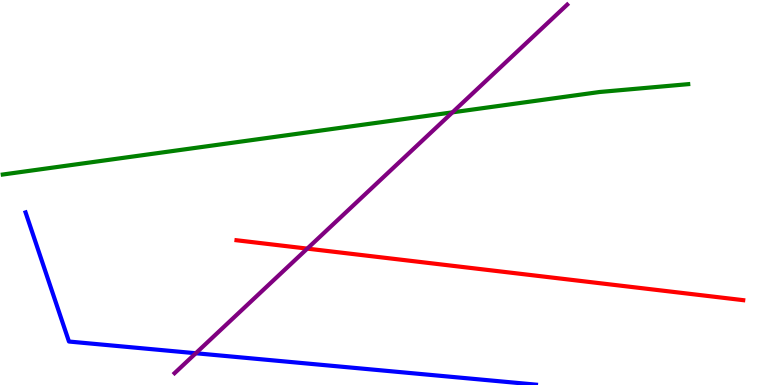[{'lines': ['blue', 'red'], 'intersections': []}, {'lines': ['green', 'red'], 'intersections': []}, {'lines': ['purple', 'red'], 'intersections': [{'x': 3.96, 'y': 3.54}]}, {'lines': ['blue', 'green'], 'intersections': []}, {'lines': ['blue', 'purple'], 'intersections': [{'x': 2.53, 'y': 0.825}]}, {'lines': ['green', 'purple'], 'intersections': [{'x': 5.84, 'y': 7.08}]}]